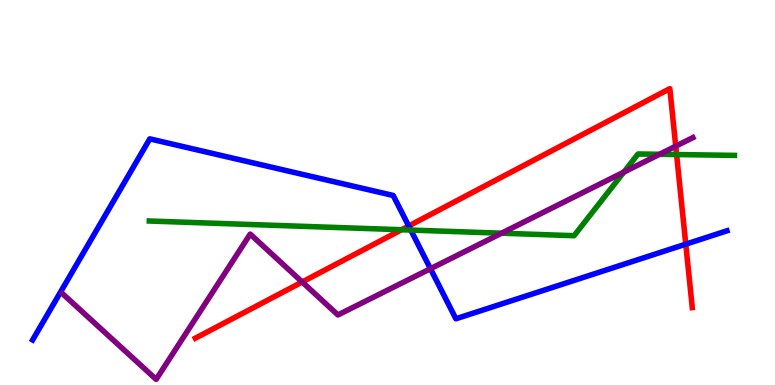[{'lines': ['blue', 'red'], 'intersections': [{'x': 5.27, 'y': 4.13}, {'x': 8.85, 'y': 3.66}]}, {'lines': ['green', 'red'], 'intersections': [{'x': 5.18, 'y': 4.03}, {'x': 8.73, 'y': 5.99}]}, {'lines': ['purple', 'red'], 'intersections': [{'x': 3.9, 'y': 2.68}, {'x': 8.72, 'y': 6.2}]}, {'lines': ['blue', 'green'], 'intersections': [{'x': 5.3, 'y': 4.02}]}, {'lines': ['blue', 'purple'], 'intersections': [{'x': 5.55, 'y': 3.02}]}, {'lines': ['green', 'purple'], 'intersections': [{'x': 6.47, 'y': 3.94}, {'x': 8.05, 'y': 5.53}, {'x': 8.51, 'y': 5.99}]}]